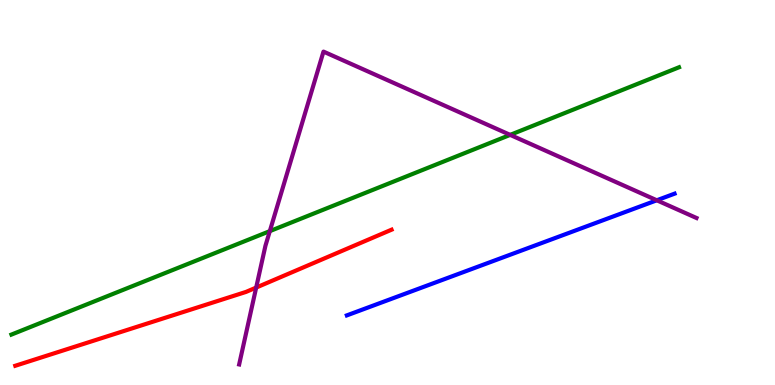[{'lines': ['blue', 'red'], 'intersections': []}, {'lines': ['green', 'red'], 'intersections': []}, {'lines': ['purple', 'red'], 'intersections': [{'x': 3.31, 'y': 2.53}]}, {'lines': ['blue', 'green'], 'intersections': []}, {'lines': ['blue', 'purple'], 'intersections': [{'x': 8.47, 'y': 4.8}]}, {'lines': ['green', 'purple'], 'intersections': [{'x': 3.48, 'y': 4.0}, {'x': 6.58, 'y': 6.5}]}]